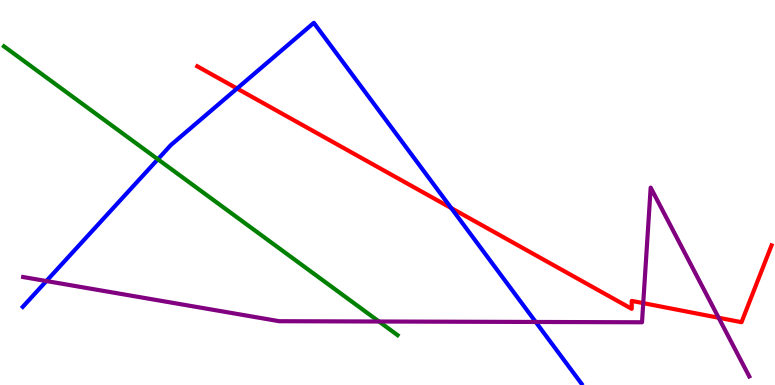[{'lines': ['blue', 'red'], 'intersections': [{'x': 3.06, 'y': 7.7}, {'x': 5.82, 'y': 4.6}]}, {'lines': ['green', 'red'], 'intersections': []}, {'lines': ['purple', 'red'], 'intersections': [{'x': 8.3, 'y': 2.13}, {'x': 9.27, 'y': 1.75}]}, {'lines': ['blue', 'green'], 'intersections': [{'x': 2.04, 'y': 5.86}]}, {'lines': ['blue', 'purple'], 'intersections': [{'x': 0.599, 'y': 2.7}, {'x': 6.91, 'y': 1.64}]}, {'lines': ['green', 'purple'], 'intersections': [{'x': 4.89, 'y': 1.65}]}]